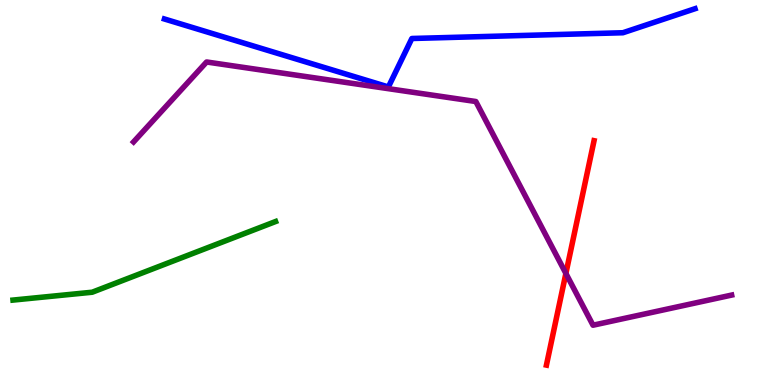[{'lines': ['blue', 'red'], 'intersections': []}, {'lines': ['green', 'red'], 'intersections': []}, {'lines': ['purple', 'red'], 'intersections': [{'x': 7.3, 'y': 2.9}]}, {'lines': ['blue', 'green'], 'intersections': []}, {'lines': ['blue', 'purple'], 'intersections': []}, {'lines': ['green', 'purple'], 'intersections': []}]